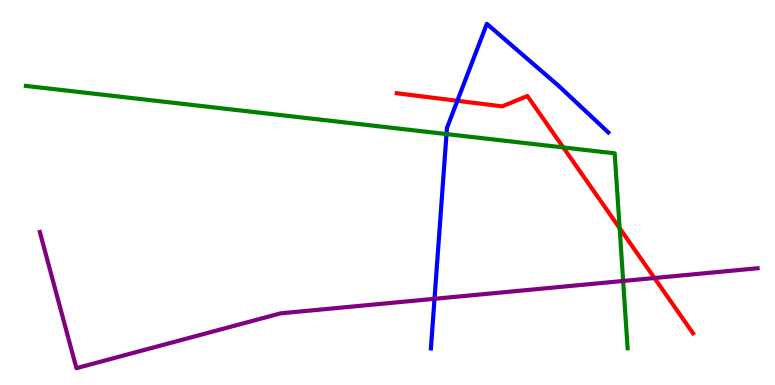[{'lines': ['blue', 'red'], 'intersections': [{'x': 5.9, 'y': 7.38}]}, {'lines': ['green', 'red'], 'intersections': [{'x': 7.27, 'y': 6.17}, {'x': 8.0, 'y': 4.07}]}, {'lines': ['purple', 'red'], 'intersections': [{'x': 8.44, 'y': 2.78}]}, {'lines': ['blue', 'green'], 'intersections': [{'x': 5.76, 'y': 6.52}]}, {'lines': ['blue', 'purple'], 'intersections': [{'x': 5.61, 'y': 2.24}]}, {'lines': ['green', 'purple'], 'intersections': [{'x': 8.04, 'y': 2.7}]}]